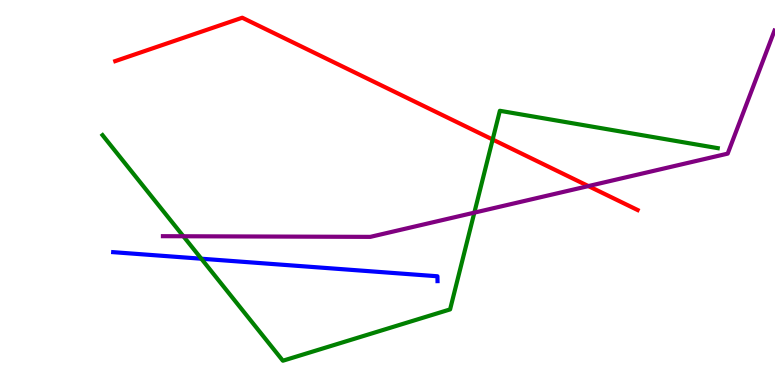[{'lines': ['blue', 'red'], 'intersections': []}, {'lines': ['green', 'red'], 'intersections': [{'x': 6.36, 'y': 6.38}]}, {'lines': ['purple', 'red'], 'intersections': [{'x': 7.59, 'y': 5.17}]}, {'lines': ['blue', 'green'], 'intersections': [{'x': 2.6, 'y': 3.28}]}, {'lines': ['blue', 'purple'], 'intersections': []}, {'lines': ['green', 'purple'], 'intersections': [{'x': 2.37, 'y': 3.86}, {'x': 6.12, 'y': 4.48}]}]